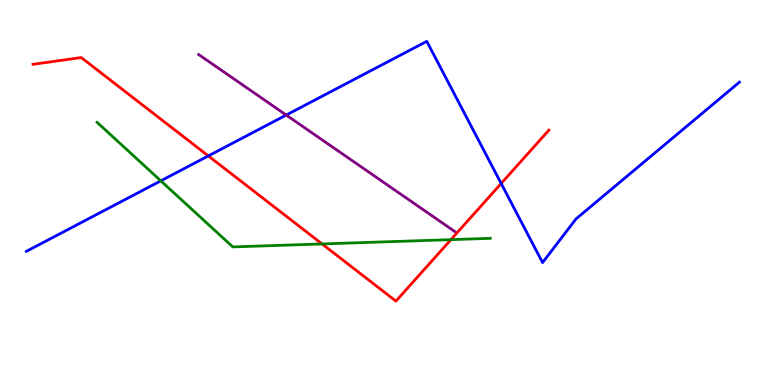[{'lines': ['blue', 'red'], 'intersections': [{'x': 2.69, 'y': 5.95}, {'x': 6.47, 'y': 5.23}]}, {'lines': ['green', 'red'], 'intersections': [{'x': 4.16, 'y': 3.66}, {'x': 5.82, 'y': 3.78}]}, {'lines': ['purple', 'red'], 'intersections': []}, {'lines': ['blue', 'green'], 'intersections': [{'x': 2.08, 'y': 5.3}]}, {'lines': ['blue', 'purple'], 'intersections': [{'x': 3.69, 'y': 7.01}]}, {'lines': ['green', 'purple'], 'intersections': []}]